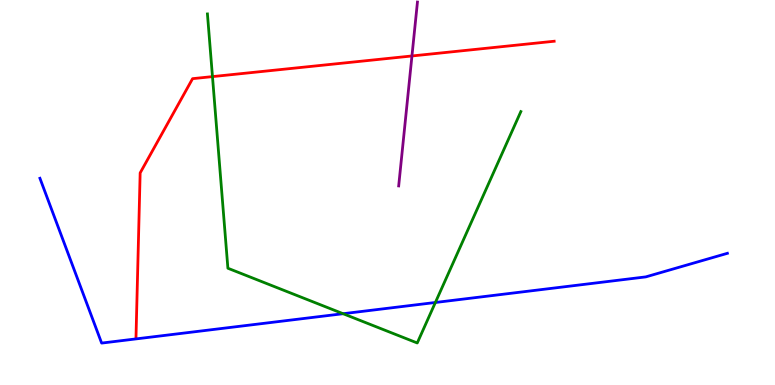[{'lines': ['blue', 'red'], 'intersections': []}, {'lines': ['green', 'red'], 'intersections': [{'x': 2.74, 'y': 8.01}]}, {'lines': ['purple', 'red'], 'intersections': [{'x': 5.32, 'y': 8.55}]}, {'lines': ['blue', 'green'], 'intersections': [{'x': 4.43, 'y': 1.85}, {'x': 5.62, 'y': 2.14}]}, {'lines': ['blue', 'purple'], 'intersections': []}, {'lines': ['green', 'purple'], 'intersections': []}]